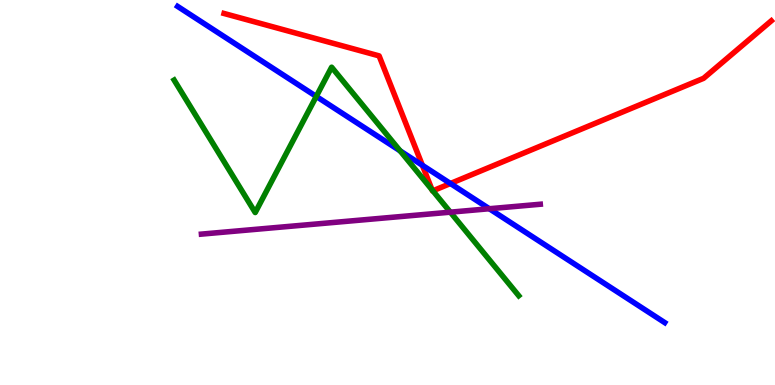[{'lines': ['blue', 'red'], 'intersections': [{'x': 5.45, 'y': 5.71}, {'x': 5.81, 'y': 5.23}]}, {'lines': ['green', 'red'], 'intersections': [{'x': 5.58, 'y': 5.07}, {'x': 5.59, 'y': 5.04}]}, {'lines': ['purple', 'red'], 'intersections': []}, {'lines': ['blue', 'green'], 'intersections': [{'x': 4.08, 'y': 7.5}, {'x': 5.16, 'y': 6.08}]}, {'lines': ['blue', 'purple'], 'intersections': [{'x': 6.31, 'y': 4.58}]}, {'lines': ['green', 'purple'], 'intersections': [{'x': 5.81, 'y': 4.49}]}]